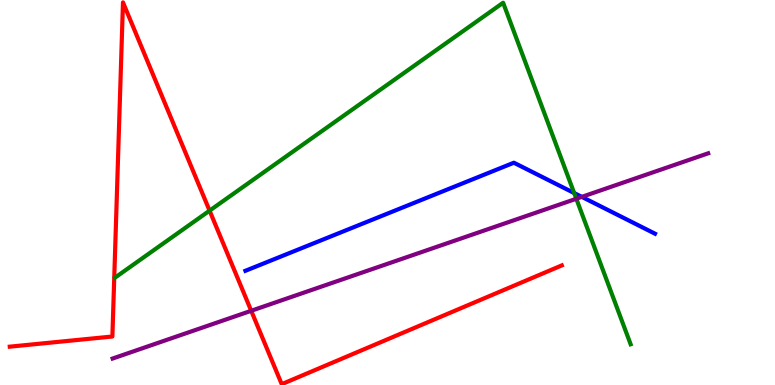[{'lines': ['blue', 'red'], 'intersections': []}, {'lines': ['green', 'red'], 'intersections': [{'x': 2.7, 'y': 4.53}]}, {'lines': ['purple', 'red'], 'intersections': [{'x': 3.24, 'y': 1.93}]}, {'lines': ['blue', 'green'], 'intersections': [{'x': 7.41, 'y': 4.99}]}, {'lines': ['blue', 'purple'], 'intersections': [{'x': 7.51, 'y': 4.89}]}, {'lines': ['green', 'purple'], 'intersections': [{'x': 7.44, 'y': 4.84}]}]